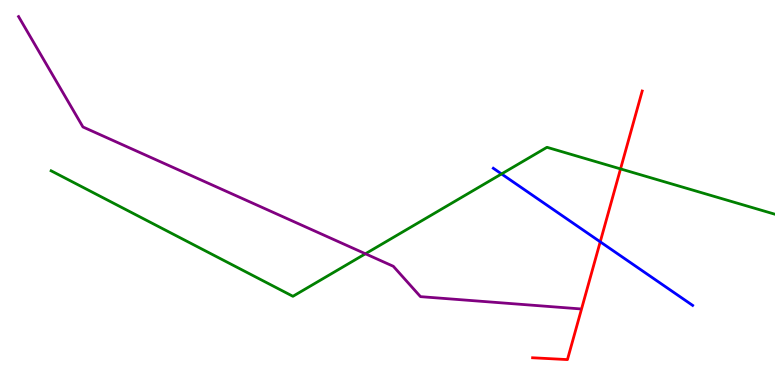[{'lines': ['blue', 'red'], 'intersections': [{'x': 7.74, 'y': 3.72}]}, {'lines': ['green', 'red'], 'intersections': [{'x': 8.01, 'y': 5.61}]}, {'lines': ['purple', 'red'], 'intersections': []}, {'lines': ['blue', 'green'], 'intersections': [{'x': 6.47, 'y': 5.48}]}, {'lines': ['blue', 'purple'], 'intersections': []}, {'lines': ['green', 'purple'], 'intersections': [{'x': 4.72, 'y': 3.41}]}]